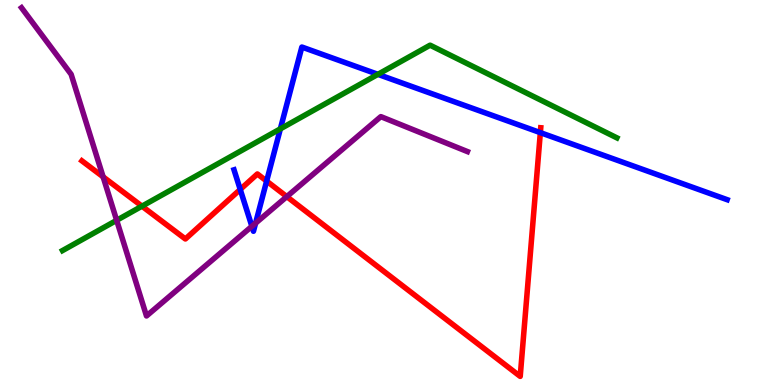[{'lines': ['blue', 'red'], 'intersections': [{'x': 3.1, 'y': 5.08}, {'x': 3.44, 'y': 5.3}, {'x': 6.97, 'y': 6.55}]}, {'lines': ['green', 'red'], 'intersections': [{'x': 1.83, 'y': 4.64}]}, {'lines': ['purple', 'red'], 'intersections': [{'x': 1.33, 'y': 5.41}, {'x': 3.7, 'y': 4.89}]}, {'lines': ['blue', 'green'], 'intersections': [{'x': 3.62, 'y': 6.65}, {'x': 4.88, 'y': 8.07}]}, {'lines': ['blue', 'purple'], 'intersections': [{'x': 3.25, 'y': 4.12}, {'x': 3.3, 'y': 4.2}]}, {'lines': ['green', 'purple'], 'intersections': [{'x': 1.51, 'y': 4.28}]}]